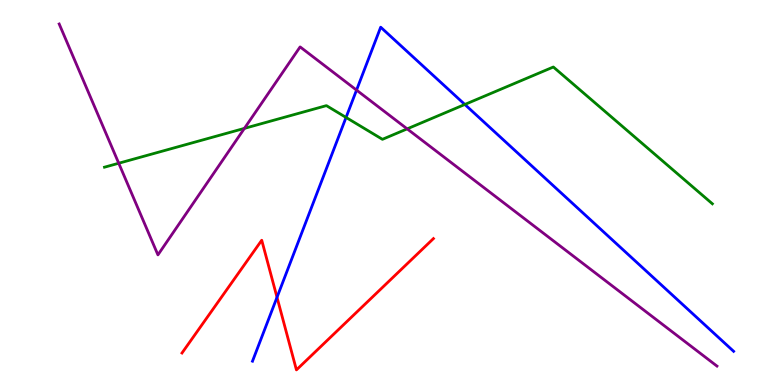[{'lines': ['blue', 'red'], 'intersections': [{'x': 3.57, 'y': 2.28}]}, {'lines': ['green', 'red'], 'intersections': []}, {'lines': ['purple', 'red'], 'intersections': []}, {'lines': ['blue', 'green'], 'intersections': [{'x': 4.47, 'y': 6.95}, {'x': 6.0, 'y': 7.29}]}, {'lines': ['blue', 'purple'], 'intersections': [{'x': 4.6, 'y': 7.66}]}, {'lines': ['green', 'purple'], 'intersections': [{'x': 1.53, 'y': 5.76}, {'x': 3.15, 'y': 6.67}, {'x': 5.25, 'y': 6.65}]}]